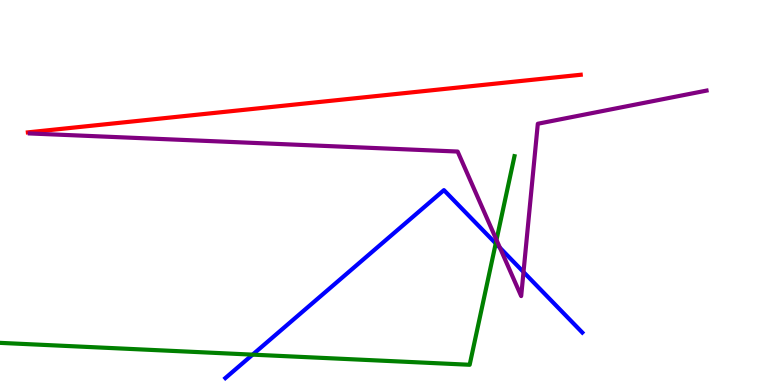[{'lines': ['blue', 'red'], 'intersections': []}, {'lines': ['green', 'red'], 'intersections': []}, {'lines': ['purple', 'red'], 'intersections': []}, {'lines': ['blue', 'green'], 'intersections': [{'x': 3.26, 'y': 0.788}, {'x': 6.4, 'y': 3.68}]}, {'lines': ['blue', 'purple'], 'intersections': [{'x': 6.45, 'y': 3.56}, {'x': 6.75, 'y': 2.93}]}, {'lines': ['green', 'purple'], 'intersections': [{'x': 6.41, 'y': 3.77}]}]